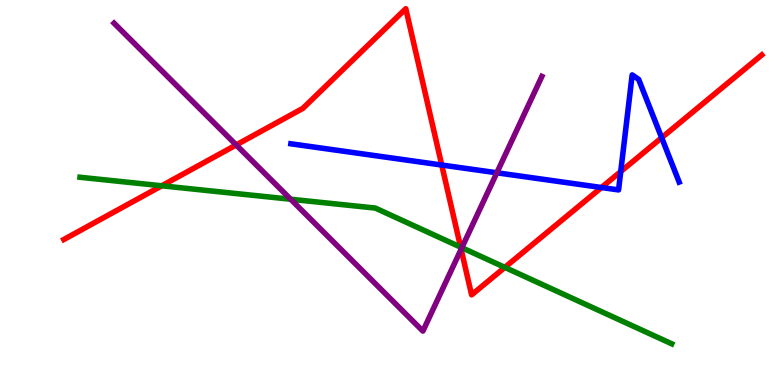[{'lines': ['blue', 'red'], 'intersections': [{'x': 5.7, 'y': 5.71}, {'x': 7.76, 'y': 5.13}, {'x': 8.01, 'y': 5.54}, {'x': 8.54, 'y': 6.42}]}, {'lines': ['green', 'red'], 'intersections': [{'x': 2.09, 'y': 5.17}, {'x': 5.94, 'y': 3.58}, {'x': 6.51, 'y': 3.06}]}, {'lines': ['purple', 'red'], 'intersections': [{'x': 3.05, 'y': 6.24}, {'x': 5.95, 'y': 3.53}]}, {'lines': ['blue', 'green'], 'intersections': []}, {'lines': ['blue', 'purple'], 'intersections': [{'x': 6.41, 'y': 5.51}]}, {'lines': ['green', 'purple'], 'intersections': [{'x': 3.75, 'y': 4.82}, {'x': 5.96, 'y': 3.57}]}]